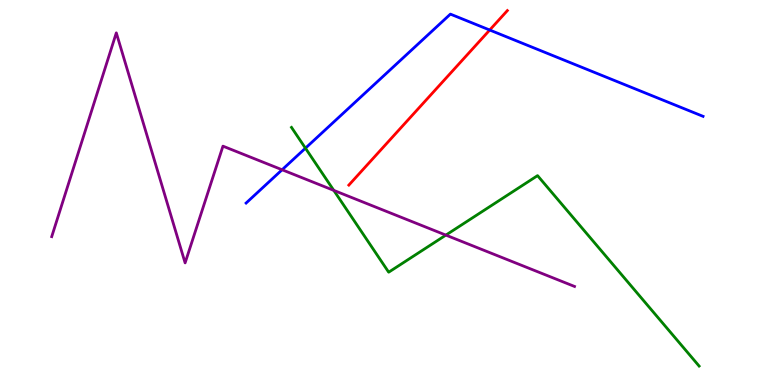[{'lines': ['blue', 'red'], 'intersections': [{'x': 6.32, 'y': 9.22}]}, {'lines': ['green', 'red'], 'intersections': []}, {'lines': ['purple', 'red'], 'intersections': []}, {'lines': ['blue', 'green'], 'intersections': [{'x': 3.94, 'y': 6.15}]}, {'lines': ['blue', 'purple'], 'intersections': [{'x': 3.64, 'y': 5.59}]}, {'lines': ['green', 'purple'], 'intersections': [{'x': 4.31, 'y': 5.06}, {'x': 5.75, 'y': 3.89}]}]